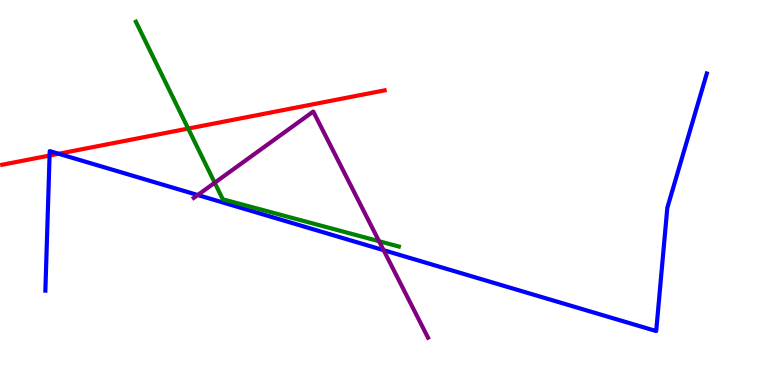[{'lines': ['blue', 'red'], 'intersections': [{'x': 0.64, 'y': 5.96}, {'x': 0.757, 'y': 6.01}]}, {'lines': ['green', 'red'], 'intersections': [{'x': 2.43, 'y': 6.66}]}, {'lines': ['purple', 'red'], 'intersections': []}, {'lines': ['blue', 'green'], 'intersections': []}, {'lines': ['blue', 'purple'], 'intersections': [{'x': 2.55, 'y': 4.93}, {'x': 4.95, 'y': 3.5}]}, {'lines': ['green', 'purple'], 'intersections': [{'x': 2.77, 'y': 5.25}, {'x': 4.89, 'y': 3.73}]}]